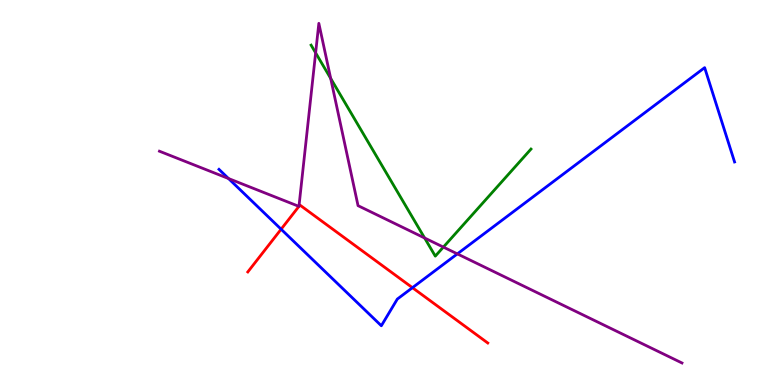[{'lines': ['blue', 'red'], 'intersections': [{'x': 3.63, 'y': 4.05}, {'x': 5.32, 'y': 2.53}]}, {'lines': ['green', 'red'], 'intersections': []}, {'lines': ['purple', 'red'], 'intersections': [{'x': 3.86, 'y': 4.64}, {'x': 3.86, 'y': 4.64}]}, {'lines': ['blue', 'green'], 'intersections': []}, {'lines': ['blue', 'purple'], 'intersections': [{'x': 2.95, 'y': 5.36}, {'x': 5.9, 'y': 3.41}]}, {'lines': ['green', 'purple'], 'intersections': [{'x': 4.07, 'y': 8.63}, {'x': 4.27, 'y': 7.96}, {'x': 5.48, 'y': 3.82}, {'x': 5.72, 'y': 3.58}]}]